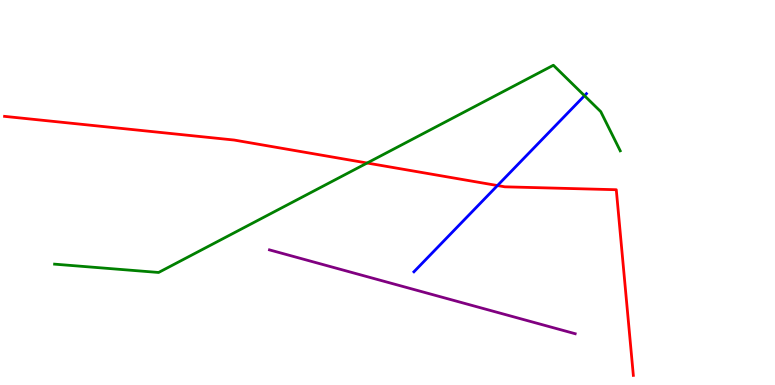[{'lines': ['blue', 'red'], 'intersections': [{'x': 6.42, 'y': 5.18}]}, {'lines': ['green', 'red'], 'intersections': [{'x': 4.74, 'y': 5.77}]}, {'lines': ['purple', 'red'], 'intersections': []}, {'lines': ['blue', 'green'], 'intersections': [{'x': 7.54, 'y': 7.51}]}, {'lines': ['blue', 'purple'], 'intersections': []}, {'lines': ['green', 'purple'], 'intersections': []}]